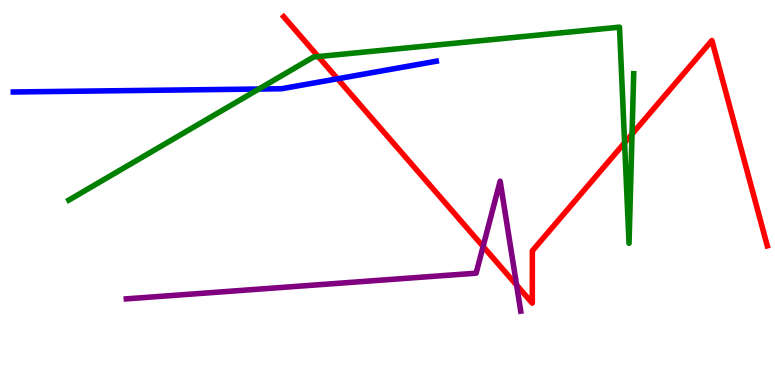[{'lines': ['blue', 'red'], 'intersections': [{'x': 4.36, 'y': 7.95}]}, {'lines': ['green', 'red'], 'intersections': [{'x': 4.11, 'y': 8.53}, {'x': 8.06, 'y': 6.29}, {'x': 8.16, 'y': 6.52}]}, {'lines': ['purple', 'red'], 'intersections': [{'x': 6.23, 'y': 3.6}, {'x': 6.67, 'y': 2.6}]}, {'lines': ['blue', 'green'], 'intersections': [{'x': 3.34, 'y': 7.69}]}, {'lines': ['blue', 'purple'], 'intersections': []}, {'lines': ['green', 'purple'], 'intersections': []}]